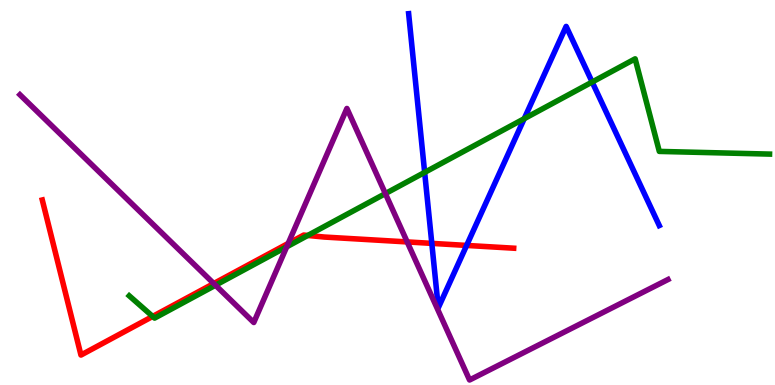[{'lines': ['blue', 'red'], 'intersections': [{'x': 5.57, 'y': 3.68}, {'x': 6.02, 'y': 3.63}]}, {'lines': ['green', 'red'], 'intersections': [{'x': 1.97, 'y': 1.78}, {'x': 3.97, 'y': 3.88}]}, {'lines': ['purple', 'red'], 'intersections': [{'x': 2.76, 'y': 2.64}, {'x': 3.72, 'y': 3.68}, {'x': 5.25, 'y': 3.72}]}, {'lines': ['blue', 'green'], 'intersections': [{'x': 5.48, 'y': 5.52}, {'x': 6.76, 'y': 6.92}, {'x': 7.64, 'y': 7.87}]}, {'lines': ['blue', 'purple'], 'intersections': []}, {'lines': ['green', 'purple'], 'intersections': [{'x': 2.78, 'y': 2.59}, {'x': 3.7, 'y': 3.59}, {'x': 4.97, 'y': 4.97}]}]